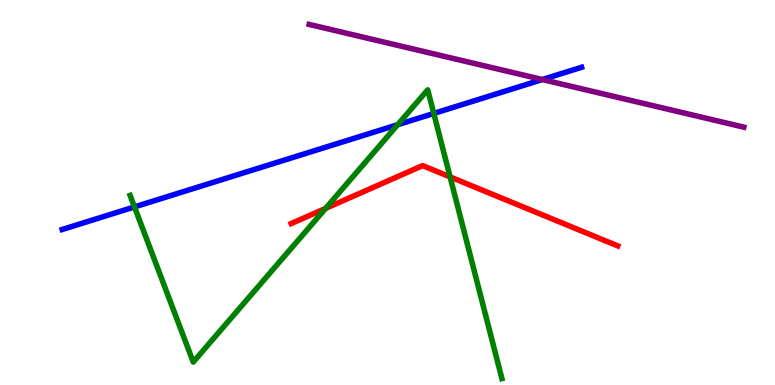[{'lines': ['blue', 'red'], 'intersections': []}, {'lines': ['green', 'red'], 'intersections': [{'x': 4.2, 'y': 4.59}, {'x': 5.81, 'y': 5.41}]}, {'lines': ['purple', 'red'], 'intersections': []}, {'lines': ['blue', 'green'], 'intersections': [{'x': 1.74, 'y': 4.63}, {'x': 5.13, 'y': 6.76}, {'x': 5.6, 'y': 7.05}]}, {'lines': ['blue', 'purple'], 'intersections': [{'x': 7.0, 'y': 7.93}]}, {'lines': ['green', 'purple'], 'intersections': []}]